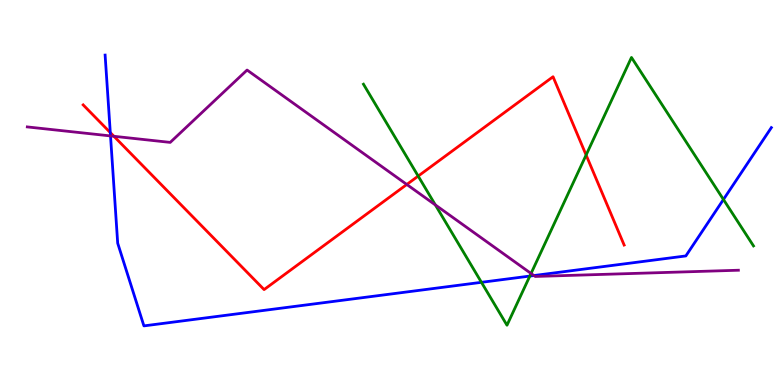[{'lines': ['blue', 'red'], 'intersections': [{'x': 1.42, 'y': 6.56}]}, {'lines': ['green', 'red'], 'intersections': [{'x': 5.4, 'y': 5.43}, {'x': 7.56, 'y': 5.97}]}, {'lines': ['purple', 'red'], 'intersections': [{'x': 1.47, 'y': 6.46}, {'x': 5.25, 'y': 5.21}]}, {'lines': ['blue', 'green'], 'intersections': [{'x': 6.21, 'y': 2.67}, {'x': 6.84, 'y': 2.83}, {'x': 9.33, 'y': 4.82}]}, {'lines': ['blue', 'purple'], 'intersections': [{'x': 1.43, 'y': 6.47}, {'x': 6.89, 'y': 2.84}]}, {'lines': ['green', 'purple'], 'intersections': [{'x': 5.62, 'y': 4.68}, {'x': 6.85, 'y': 2.9}]}]